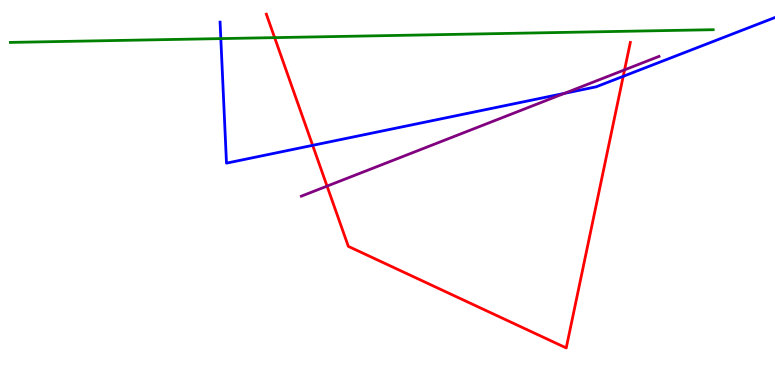[{'lines': ['blue', 'red'], 'intersections': [{'x': 4.03, 'y': 6.22}, {'x': 8.04, 'y': 8.02}]}, {'lines': ['green', 'red'], 'intersections': [{'x': 3.54, 'y': 9.02}]}, {'lines': ['purple', 'red'], 'intersections': [{'x': 4.22, 'y': 5.17}, {'x': 8.06, 'y': 8.19}]}, {'lines': ['blue', 'green'], 'intersections': [{'x': 2.85, 'y': 9.0}]}, {'lines': ['blue', 'purple'], 'intersections': [{'x': 7.28, 'y': 7.57}]}, {'lines': ['green', 'purple'], 'intersections': []}]